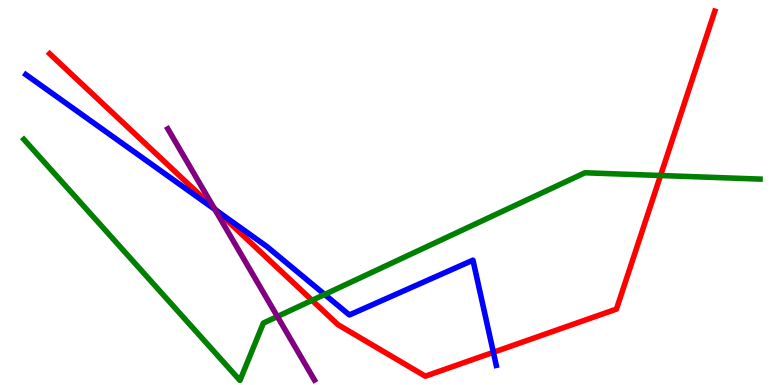[{'lines': ['blue', 'red'], 'intersections': [{'x': 2.8, 'y': 4.52}, {'x': 6.37, 'y': 0.849}]}, {'lines': ['green', 'red'], 'intersections': [{'x': 4.03, 'y': 2.2}, {'x': 8.52, 'y': 5.44}]}, {'lines': ['purple', 'red'], 'intersections': [{'x': 2.77, 'y': 4.58}]}, {'lines': ['blue', 'green'], 'intersections': [{'x': 4.19, 'y': 2.35}]}, {'lines': ['blue', 'purple'], 'intersections': [{'x': 2.77, 'y': 4.56}]}, {'lines': ['green', 'purple'], 'intersections': [{'x': 3.58, 'y': 1.78}]}]